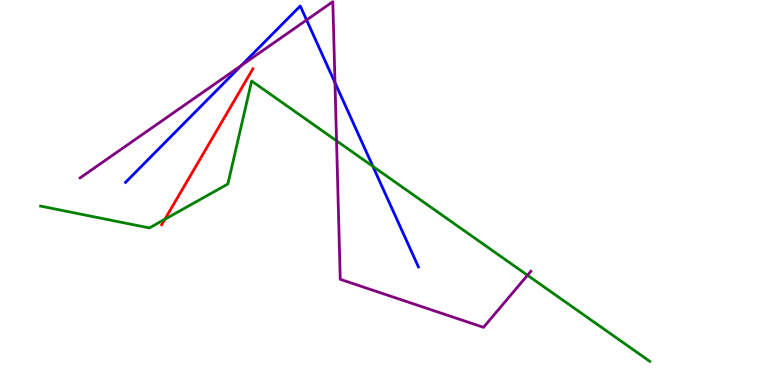[{'lines': ['blue', 'red'], 'intersections': []}, {'lines': ['green', 'red'], 'intersections': [{'x': 2.13, 'y': 4.3}]}, {'lines': ['purple', 'red'], 'intersections': []}, {'lines': ['blue', 'green'], 'intersections': [{'x': 4.81, 'y': 5.68}]}, {'lines': ['blue', 'purple'], 'intersections': [{'x': 3.11, 'y': 8.3}, {'x': 3.96, 'y': 9.48}, {'x': 4.32, 'y': 7.85}]}, {'lines': ['green', 'purple'], 'intersections': [{'x': 4.34, 'y': 6.34}, {'x': 6.81, 'y': 2.85}]}]